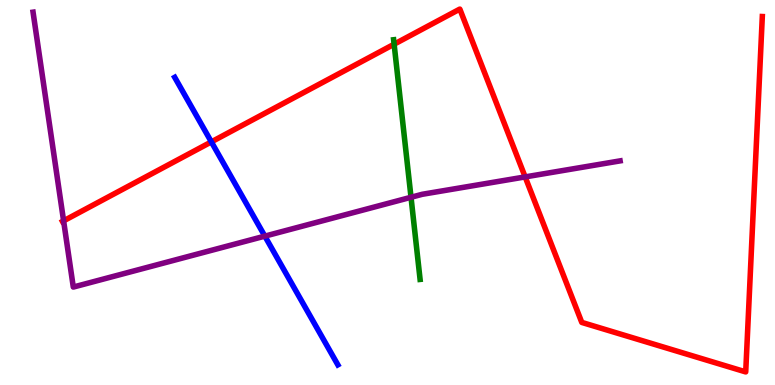[{'lines': ['blue', 'red'], 'intersections': [{'x': 2.73, 'y': 6.31}]}, {'lines': ['green', 'red'], 'intersections': [{'x': 5.09, 'y': 8.85}]}, {'lines': ['purple', 'red'], 'intersections': [{'x': 0.821, 'y': 4.26}, {'x': 6.78, 'y': 5.4}]}, {'lines': ['blue', 'green'], 'intersections': []}, {'lines': ['blue', 'purple'], 'intersections': [{'x': 3.42, 'y': 3.87}]}, {'lines': ['green', 'purple'], 'intersections': [{'x': 5.3, 'y': 4.88}]}]